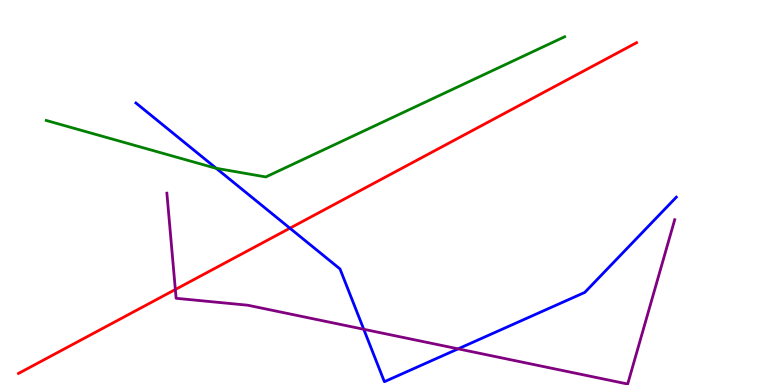[{'lines': ['blue', 'red'], 'intersections': [{'x': 3.74, 'y': 4.07}]}, {'lines': ['green', 'red'], 'intersections': []}, {'lines': ['purple', 'red'], 'intersections': [{'x': 2.26, 'y': 2.48}]}, {'lines': ['blue', 'green'], 'intersections': [{'x': 2.79, 'y': 5.63}]}, {'lines': ['blue', 'purple'], 'intersections': [{'x': 4.69, 'y': 1.45}, {'x': 5.91, 'y': 0.939}]}, {'lines': ['green', 'purple'], 'intersections': []}]